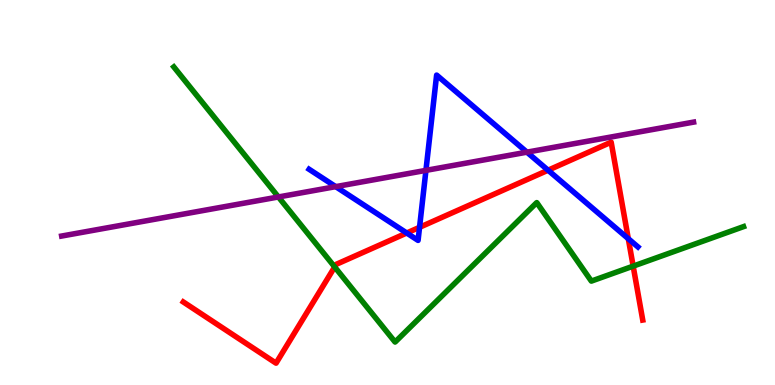[{'lines': ['blue', 'red'], 'intersections': [{'x': 5.25, 'y': 3.95}, {'x': 5.41, 'y': 4.1}, {'x': 7.07, 'y': 5.58}, {'x': 8.11, 'y': 3.8}]}, {'lines': ['green', 'red'], 'intersections': [{'x': 4.32, 'y': 3.07}, {'x': 8.17, 'y': 3.09}]}, {'lines': ['purple', 'red'], 'intersections': []}, {'lines': ['blue', 'green'], 'intersections': []}, {'lines': ['blue', 'purple'], 'intersections': [{'x': 4.33, 'y': 5.15}, {'x': 5.5, 'y': 5.57}, {'x': 6.8, 'y': 6.05}]}, {'lines': ['green', 'purple'], 'intersections': [{'x': 3.59, 'y': 4.88}]}]